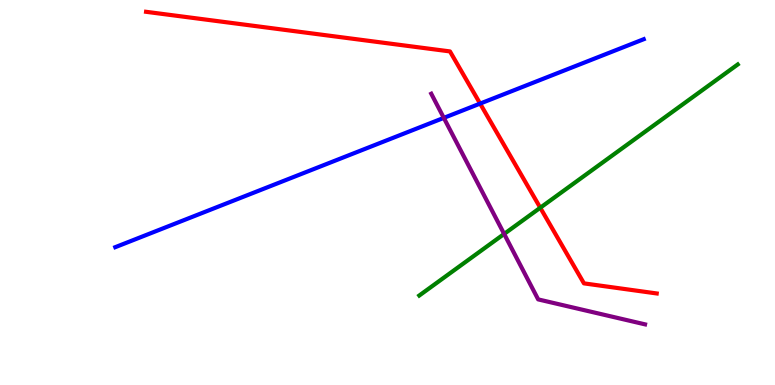[{'lines': ['blue', 'red'], 'intersections': [{'x': 6.19, 'y': 7.31}]}, {'lines': ['green', 'red'], 'intersections': [{'x': 6.97, 'y': 4.6}]}, {'lines': ['purple', 'red'], 'intersections': []}, {'lines': ['blue', 'green'], 'intersections': []}, {'lines': ['blue', 'purple'], 'intersections': [{'x': 5.73, 'y': 6.94}]}, {'lines': ['green', 'purple'], 'intersections': [{'x': 6.51, 'y': 3.92}]}]